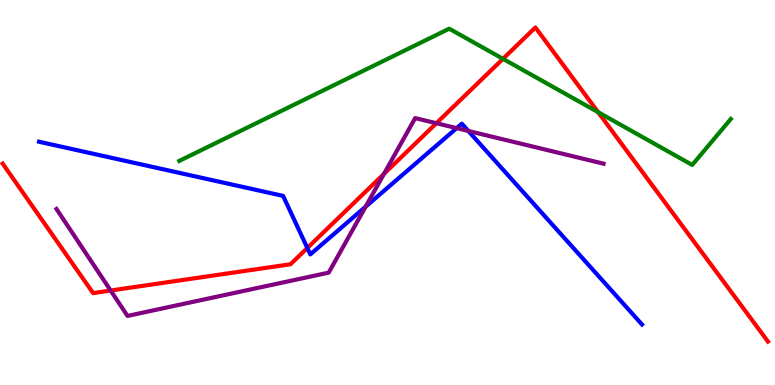[{'lines': ['blue', 'red'], 'intersections': [{'x': 3.97, 'y': 3.56}]}, {'lines': ['green', 'red'], 'intersections': [{'x': 6.49, 'y': 8.47}, {'x': 7.72, 'y': 7.09}]}, {'lines': ['purple', 'red'], 'intersections': [{'x': 1.43, 'y': 2.45}, {'x': 4.95, 'y': 5.48}, {'x': 5.63, 'y': 6.8}]}, {'lines': ['blue', 'green'], 'intersections': []}, {'lines': ['blue', 'purple'], 'intersections': [{'x': 4.72, 'y': 4.63}, {'x': 5.89, 'y': 6.67}, {'x': 6.04, 'y': 6.6}]}, {'lines': ['green', 'purple'], 'intersections': []}]